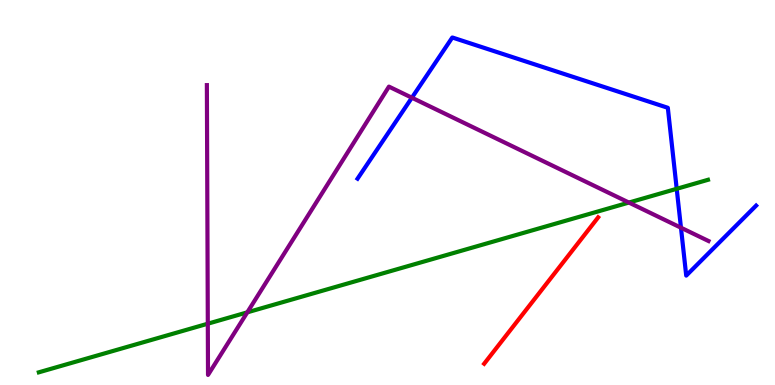[{'lines': ['blue', 'red'], 'intersections': []}, {'lines': ['green', 'red'], 'intersections': []}, {'lines': ['purple', 'red'], 'intersections': []}, {'lines': ['blue', 'green'], 'intersections': [{'x': 8.73, 'y': 5.1}]}, {'lines': ['blue', 'purple'], 'intersections': [{'x': 5.31, 'y': 7.46}, {'x': 8.79, 'y': 4.09}]}, {'lines': ['green', 'purple'], 'intersections': [{'x': 2.68, 'y': 1.59}, {'x': 3.19, 'y': 1.89}, {'x': 8.11, 'y': 4.74}]}]